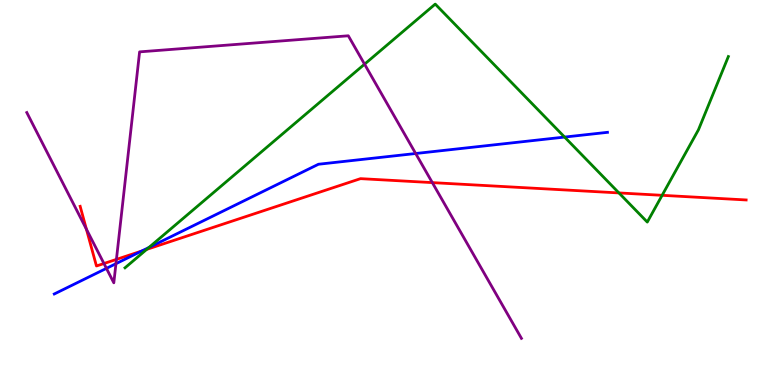[{'lines': ['blue', 'red'], 'intersections': [{'x': 1.83, 'y': 3.48}]}, {'lines': ['green', 'red'], 'intersections': [{'x': 1.89, 'y': 3.52}, {'x': 7.99, 'y': 4.99}, {'x': 8.54, 'y': 4.93}]}, {'lines': ['purple', 'red'], 'intersections': [{'x': 1.11, 'y': 4.05}, {'x': 1.34, 'y': 3.16}, {'x': 1.5, 'y': 3.26}, {'x': 5.58, 'y': 5.26}]}, {'lines': ['blue', 'green'], 'intersections': [{'x': 1.92, 'y': 3.57}, {'x': 7.29, 'y': 6.44}]}, {'lines': ['blue', 'purple'], 'intersections': [{'x': 1.37, 'y': 3.03}, {'x': 1.5, 'y': 3.15}, {'x': 5.36, 'y': 6.01}]}, {'lines': ['green', 'purple'], 'intersections': [{'x': 4.7, 'y': 8.33}]}]